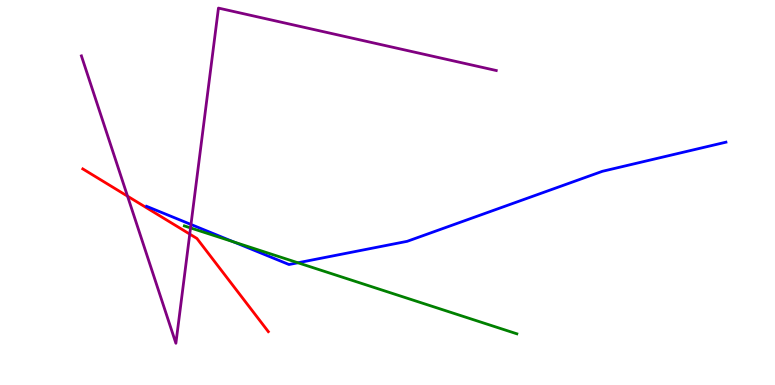[{'lines': ['blue', 'red'], 'intersections': []}, {'lines': ['green', 'red'], 'intersections': []}, {'lines': ['purple', 'red'], 'intersections': [{'x': 1.65, 'y': 4.9}, {'x': 2.45, 'y': 3.92}]}, {'lines': ['blue', 'green'], 'intersections': [{'x': 3.02, 'y': 3.72}, {'x': 3.84, 'y': 3.17}]}, {'lines': ['blue', 'purple'], 'intersections': [{'x': 2.46, 'y': 4.17}]}, {'lines': ['green', 'purple'], 'intersections': [{'x': 2.46, 'y': 4.08}]}]